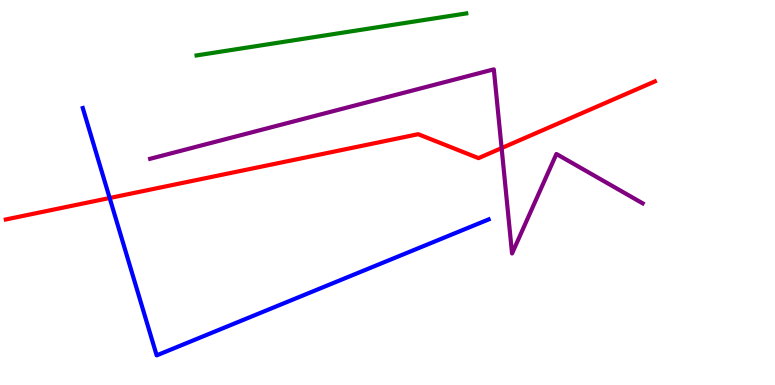[{'lines': ['blue', 'red'], 'intersections': [{'x': 1.41, 'y': 4.86}]}, {'lines': ['green', 'red'], 'intersections': []}, {'lines': ['purple', 'red'], 'intersections': [{'x': 6.47, 'y': 6.15}]}, {'lines': ['blue', 'green'], 'intersections': []}, {'lines': ['blue', 'purple'], 'intersections': []}, {'lines': ['green', 'purple'], 'intersections': []}]